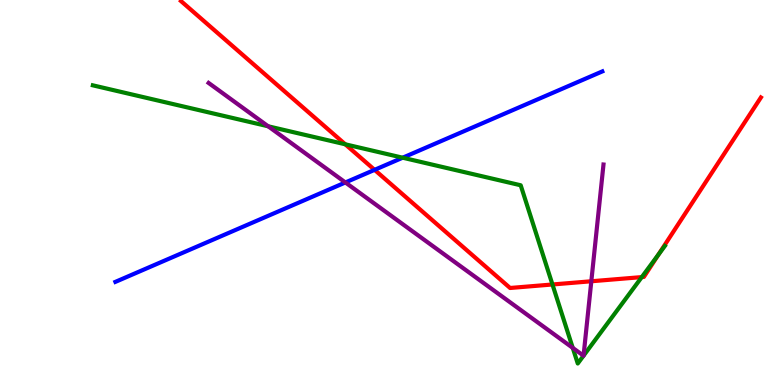[{'lines': ['blue', 'red'], 'intersections': [{'x': 4.83, 'y': 5.59}]}, {'lines': ['green', 'red'], 'intersections': [{'x': 4.46, 'y': 6.25}, {'x': 7.13, 'y': 2.61}, {'x': 8.28, 'y': 2.8}, {'x': 8.49, 'y': 3.38}]}, {'lines': ['purple', 'red'], 'intersections': [{'x': 7.63, 'y': 2.69}]}, {'lines': ['blue', 'green'], 'intersections': [{'x': 5.2, 'y': 5.9}]}, {'lines': ['blue', 'purple'], 'intersections': [{'x': 4.46, 'y': 5.26}]}, {'lines': ['green', 'purple'], 'intersections': [{'x': 3.46, 'y': 6.72}, {'x': 7.39, 'y': 0.964}, {'x': 7.53, 'y': 0.76}, {'x': 7.53, 'y': 0.762}]}]